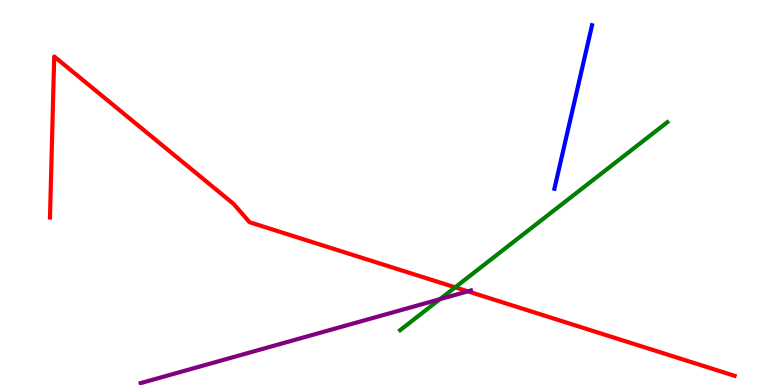[{'lines': ['blue', 'red'], 'intersections': []}, {'lines': ['green', 'red'], 'intersections': [{'x': 5.87, 'y': 2.54}]}, {'lines': ['purple', 'red'], 'intersections': [{'x': 6.04, 'y': 2.43}]}, {'lines': ['blue', 'green'], 'intersections': []}, {'lines': ['blue', 'purple'], 'intersections': []}, {'lines': ['green', 'purple'], 'intersections': [{'x': 5.68, 'y': 2.23}]}]